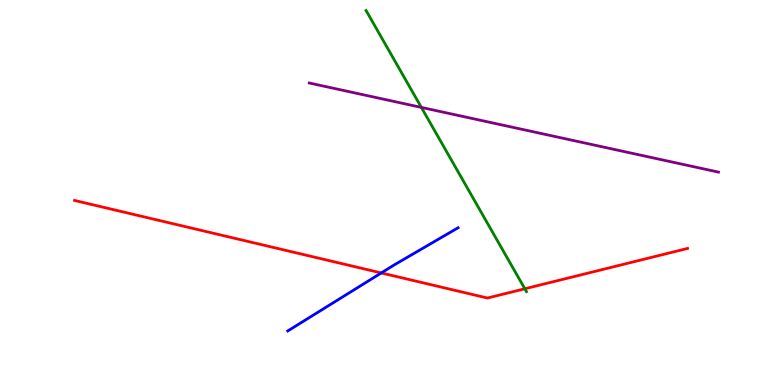[{'lines': ['blue', 'red'], 'intersections': [{'x': 4.92, 'y': 2.91}]}, {'lines': ['green', 'red'], 'intersections': [{'x': 6.77, 'y': 2.5}]}, {'lines': ['purple', 'red'], 'intersections': []}, {'lines': ['blue', 'green'], 'intersections': []}, {'lines': ['blue', 'purple'], 'intersections': []}, {'lines': ['green', 'purple'], 'intersections': [{'x': 5.44, 'y': 7.21}]}]